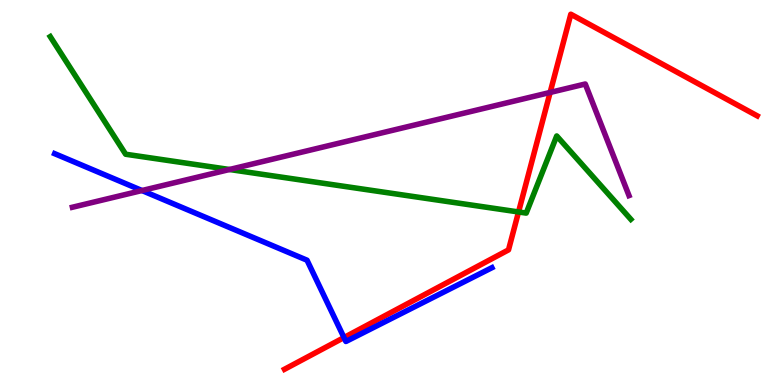[{'lines': ['blue', 'red'], 'intersections': [{'x': 4.44, 'y': 1.23}]}, {'lines': ['green', 'red'], 'intersections': [{'x': 6.69, 'y': 4.49}]}, {'lines': ['purple', 'red'], 'intersections': [{'x': 7.1, 'y': 7.6}]}, {'lines': ['blue', 'green'], 'intersections': []}, {'lines': ['blue', 'purple'], 'intersections': [{'x': 1.83, 'y': 5.05}]}, {'lines': ['green', 'purple'], 'intersections': [{'x': 2.96, 'y': 5.6}]}]